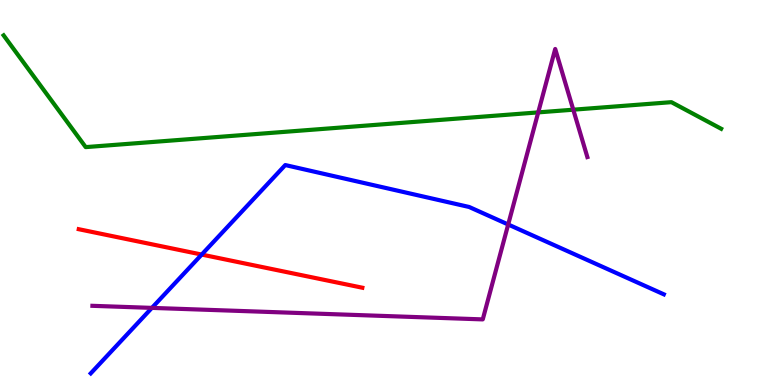[{'lines': ['blue', 'red'], 'intersections': [{'x': 2.6, 'y': 3.39}]}, {'lines': ['green', 'red'], 'intersections': []}, {'lines': ['purple', 'red'], 'intersections': []}, {'lines': ['blue', 'green'], 'intersections': []}, {'lines': ['blue', 'purple'], 'intersections': [{'x': 1.96, 'y': 2.0}, {'x': 6.56, 'y': 4.17}]}, {'lines': ['green', 'purple'], 'intersections': [{'x': 6.94, 'y': 7.08}, {'x': 7.4, 'y': 7.15}]}]